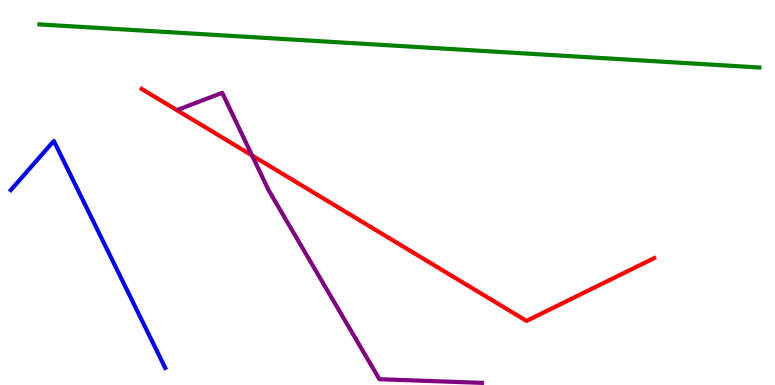[{'lines': ['blue', 'red'], 'intersections': []}, {'lines': ['green', 'red'], 'intersections': []}, {'lines': ['purple', 'red'], 'intersections': [{'x': 3.25, 'y': 5.96}]}, {'lines': ['blue', 'green'], 'intersections': []}, {'lines': ['blue', 'purple'], 'intersections': []}, {'lines': ['green', 'purple'], 'intersections': []}]